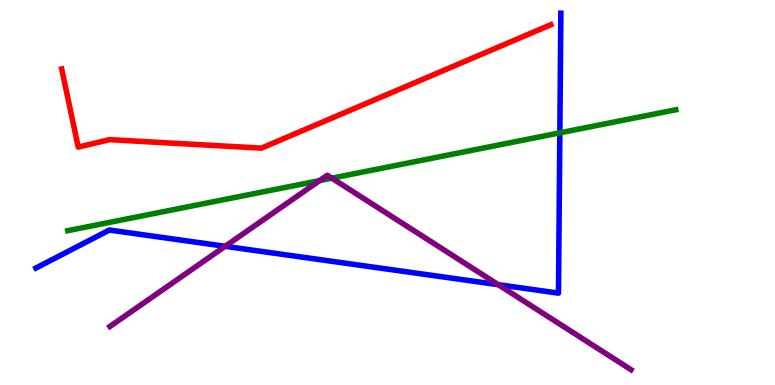[{'lines': ['blue', 'red'], 'intersections': []}, {'lines': ['green', 'red'], 'intersections': []}, {'lines': ['purple', 'red'], 'intersections': []}, {'lines': ['blue', 'green'], 'intersections': [{'x': 7.22, 'y': 6.55}]}, {'lines': ['blue', 'purple'], 'intersections': [{'x': 2.91, 'y': 3.6}, {'x': 6.43, 'y': 2.61}]}, {'lines': ['green', 'purple'], 'intersections': [{'x': 4.12, 'y': 5.31}, {'x': 4.28, 'y': 5.37}]}]